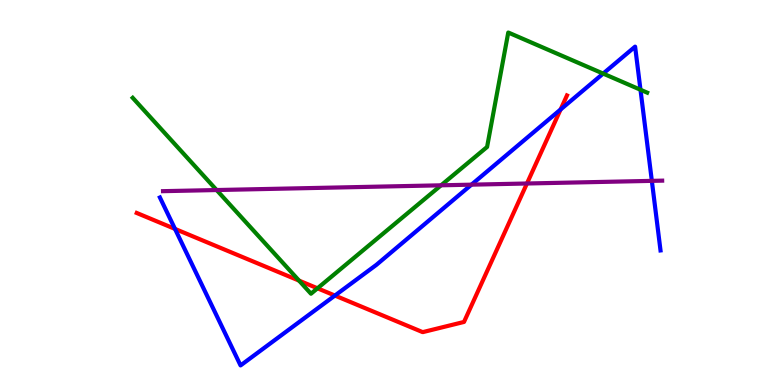[{'lines': ['blue', 'red'], 'intersections': [{'x': 2.26, 'y': 4.05}, {'x': 4.32, 'y': 2.32}, {'x': 7.23, 'y': 7.16}]}, {'lines': ['green', 'red'], 'intersections': [{'x': 3.86, 'y': 2.71}, {'x': 4.1, 'y': 2.51}]}, {'lines': ['purple', 'red'], 'intersections': [{'x': 6.8, 'y': 5.23}]}, {'lines': ['blue', 'green'], 'intersections': [{'x': 7.78, 'y': 8.09}, {'x': 8.26, 'y': 7.67}]}, {'lines': ['blue', 'purple'], 'intersections': [{'x': 6.08, 'y': 5.2}, {'x': 8.41, 'y': 5.3}]}, {'lines': ['green', 'purple'], 'intersections': [{'x': 2.8, 'y': 5.06}, {'x': 5.69, 'y': 5.19}]}]